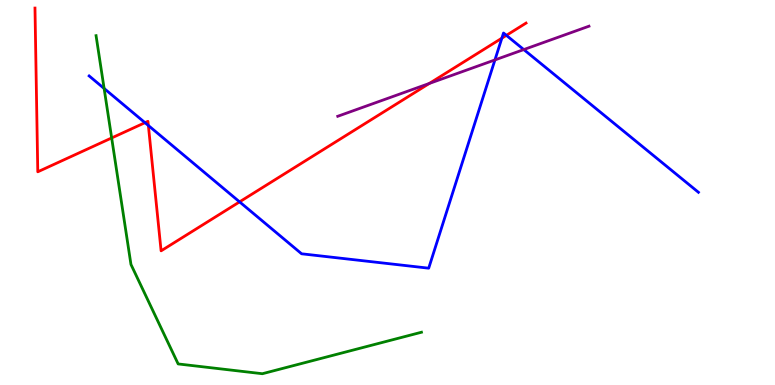[{'lines': ['blue', 'red'], 'intersections': [{'x': 1.87, 'y': 6.81}, {'x': 1.91, 'y': 6.74}, {'x': 3.09, 'y': 4.76}, {'x': 6.48, 'y': 9.01}, {'x': 6.53, 'y': 9.08}]}, {'lines': ['green', 'red'], 'intersections': [{'x': 1.44, 'y': 6.42}]}, {'lines': ['purple', 'red'], 'intersections': [{'x': 5.54, 'y': 7.83}]}, {'lines': ['blue', 'green'], 'intersections': [{'x': 1.34, 'y': 7.7}]}, {'lines': ['blue', 'purple'], 'intersections': [{'x': 6.39, 'y': 8.44}, {'x': 6.76, 'y': 8.71}]}, {'lines': ['green', 'purple'], 'intersections': []}]